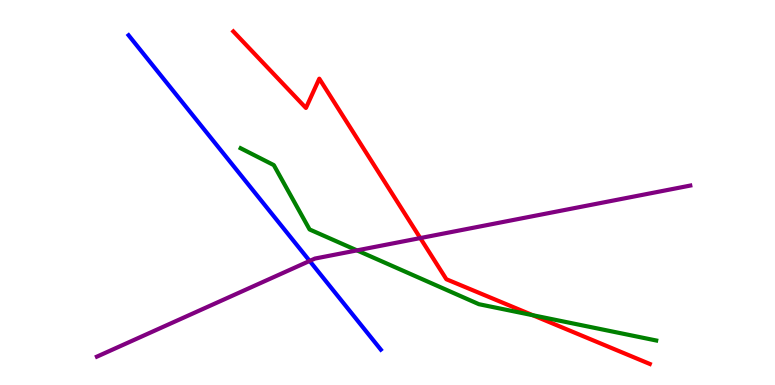[{'lines': ['blue', 'red'], 'intersections': []}, {'lines': ['green', 'red'], 'intersections': [{'x': 6.87, 'y': 1.81}]}, {'lines': ['purple', 'red'], 'intersections': [{'x': 5.42, 'y': 3.82}]}, {'lines': ['blue', 'green'], 'intersections': []}, {'lines': ['blue', 'purple'], 'intersections': [{'x': 4.0, 'y': 3.22}]}, {'lines': ['green', 'purple'], 'intersections': [{'x': 4.61, 'y': 3.5}]}]